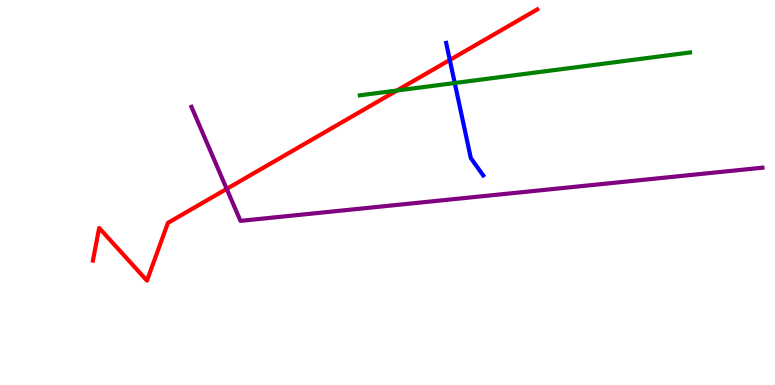[{'lines': ['blue', 'red'], 'intersections': [{'x': 5.8, 'y': 8.44}]}, {'lines': ['green', 'red'], 'intersections': [{'x': 5.12, 'y': 7.65}]}, {'lines': ['purple', 'red'], 'intersections': [{'x': 2.93, 'y': 5.09}]}, {'lines': ['blue', 'green'], 'intersections': [{'x': 5.87, 'y': 7.84}]}, {'lines': ['blue', 'purple'], 'intersections': []}, {'lines': ['green', 'purple'], 'intersections': []}]